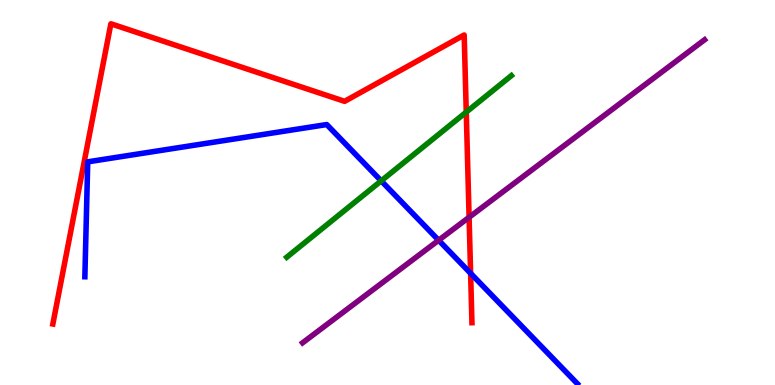[{'lines': ['blue', 'red'], 'intersections': [{'x': 6.07, 'y': 2.9}]}, {'lines': ['green', 'red'], 'intersections': [{'x': 6.02, 'y': 7.09}]}, {'lines': ['purple', 'red'], 'intersections': [{'x': 6.05, 'y': 4.36}]}, {'lines': ['blue', 'green'], 'intersections': [{'x': 4.92, 'y': 5.3}]}, {'lines': ['blue', 'purple'], 'intersections': [{'x': 5.66, 'y': 3.76}]}, {'lines': ['green', 'purple'], 'intersections': []}]